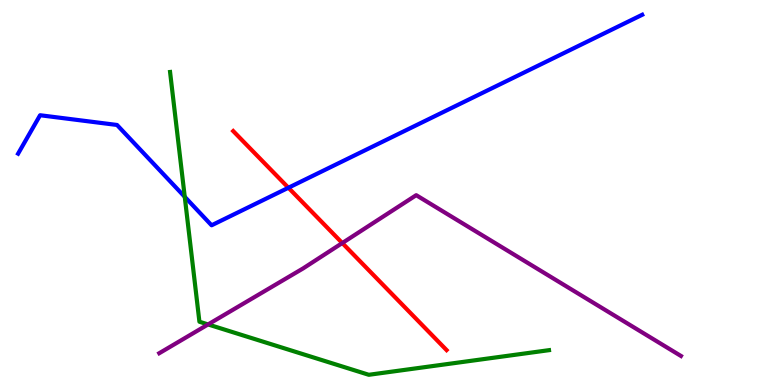[{'lines': ['blue', 'red'], 'intersections': [{'x': 3.72, 'y': 5.12}]}, {'lines': ['green', 'red'], 'intersections': []}, {'lines': ['purple', 'red'], 'intersections': [{'x': 4.42, 'y': 3.69}]}, {'lines': ['blue', 'green'], 'intersections': [{'x': 2.38, 'y': 4.89}]}, {'lines': ['blue', 'purple'], 'intersections': []}, {'lines': ['green', 'purple'], 'intersections': [{'x': 2.68, 'y': 1.57}]}]